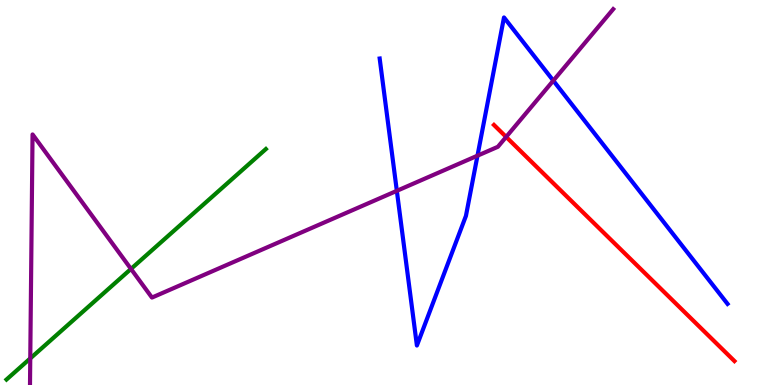[{'lines': ['blue', 'red'], 'intersections': []}, {'lines': ['green', 'red'], 'intersections': []}, {'lines': ['purple', 'red'], 'intersections': [{'x': 6.53, 'y': 6.44}]}, {'lines': ['blue', 'green'], 'intersections': []}, {'lines': ['blue', 'purple'], 'intersections': [{'x': 5.12, 'y': 5.04}, {'x': 6.16, 'y': 5.96}, {'x': 7.14, 'y': 7.91}]}, {'lines': ['green', 'purple'], 'intersections': [{'x': 0.391, 'y': 0.69}, {'x': 1.69, 'y': 3.02}]}]